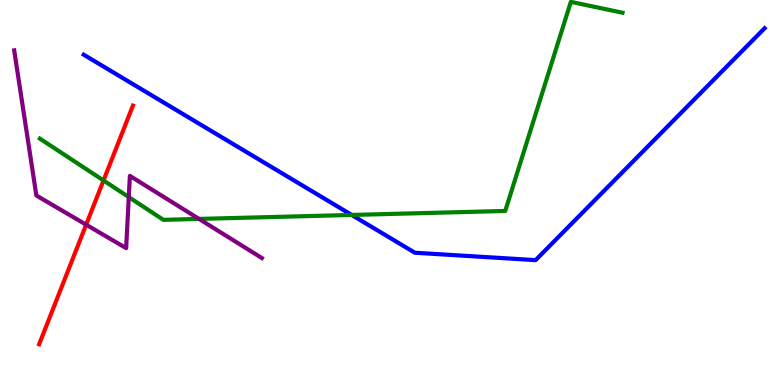[{'lines': ['blue', 'red'], 'intersections': []}, {'lines': ['green', 'red'], 'intersections': [{'x': 1.34, 'y': 5.31}]}, {'lines': ['purple', 'red'], 'intersections': [{'x': 1.11, 'y': 4.16}]}, {'lines': ['blue', 'green'], 'intersections': [{'x': 4.54, 'y': 4.42}]}, {'lines': ['blue', 'purple'], 'intersections': []}, {'lines': ['green', 'purple'], 'intersections': [{'x': 1.66, 'y': 4.88}, {'x': 2.57, 'y': 4.31}]}]